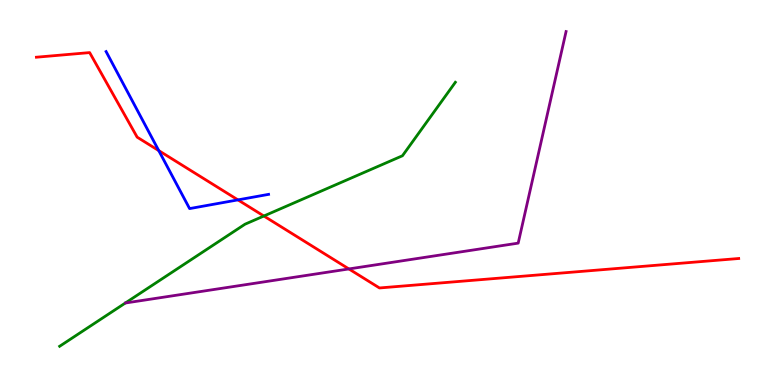[{'lines': ['blue', 'red'], 'intersections': [{'x': 2.05, 'y': 6.09}, {'x': 3.07, 'y': 4.81}]}, {'lines': ['green', 'red'], 'intersections': [{'x': 3.4, 'y': 4.39}]}, {'lines': ['purple', 'red'], 'intersections': [{'x': 4.5, 'y': 3.01}]}, {'lines': ['blue', 'green'], 'intersections': []}, {'lines': ['blue', 'purple'], 'intersections': []}, {'lines': ['green', 'purple'], 'intersections': []}]